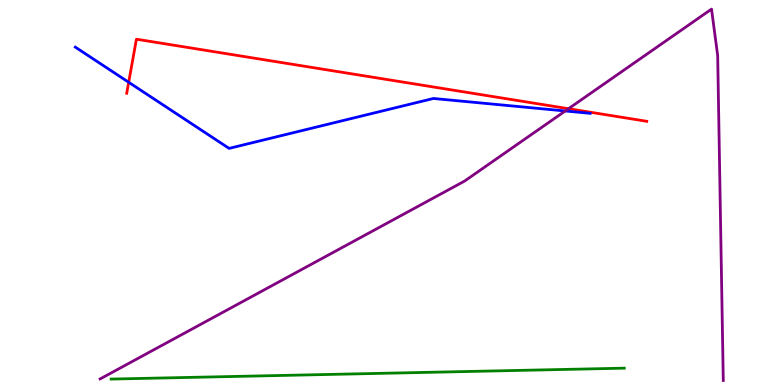[{'lines': ['blue', 'red'], 'intersections': [{'x': 1.66, 'y': 7.86}]}, {'lines': ['green', 'red'], 'intersections': []}, {'lines': ['purple', 'red'], 'intersections': [{'x': 7.34, 'y': 7.18}]}, {'lines': ['blue', 'green'], 'intersections': []}, {'lines': ['blue', 'purple'], 'intersections': [{'x': 7.29, 'y': 7.12}]}, {'lines': ['green', 'purple'], 'intersections': []}]